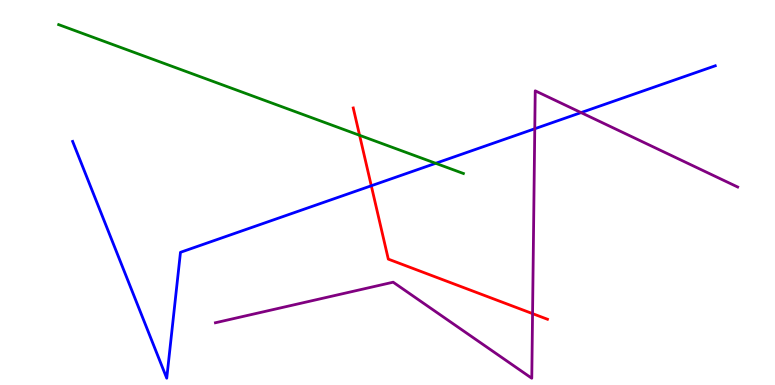[{'lines': ['blue', 'red'], 'intersections': [{'x': 4.79, 'y': 5.17}]}, {'lines': ['green', 'red'], 'intersections': [{'x': 4.64, 'y': 6.49}]}, {'lines': ['purple', 'red'], 'intersections': [{'x': 6.87, 'y': 1.85}]}, {'lines': ['blue', 'green'], 'intersections': [{'x': 5.62, 'y': 5.76}]}, {'lines': ['blue', 'purple'], 'intersections': [{'x': 6.9, 'y': 6.66}, {'x': 7.5, 'y': 7.08}]}, {'lines': ['green', 'purple'], 'intersections': []}]